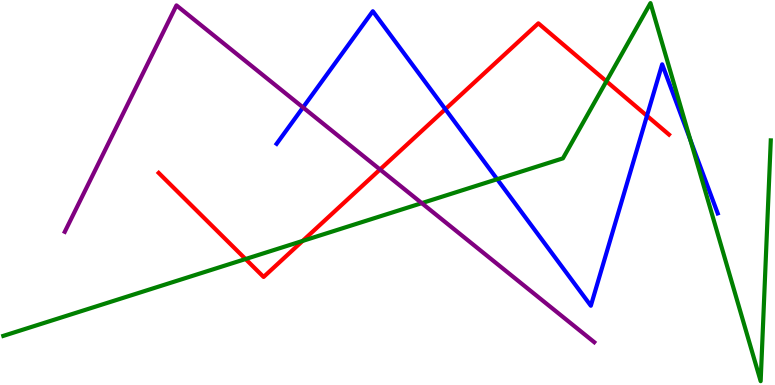[{'lines': ['blue', 'red'], 'intersections': [{'x': 5.75, 'y': 7.16}, {'x': 8.35, 'y': 6.99}]}, {'lines': ['green', 'red'], 'intersections': [{'x': 3.17, 'y': 3.27}, {'x': 3.9, 'y': 3.74}, {'x': 7.82, 'y': 7.89}]}, {'lines': ['purple', 'red'], 'intersections': [{'x': 4.9, 'y': 5.6}]}, {'lines': ['blue', 'green'], 'intersections': [{'x': 6.42, 'y': 5.35}, {'x': 8.91, 'y': 6.36}]}, {'lines': ['blue', 'purple'], 'intersections': [{'x': 3.91, 'y': 7.21}]}, {'lines': ['green', 'purple'], 'intersections': [{'x': 5.44, 'y': 4.72}]}]